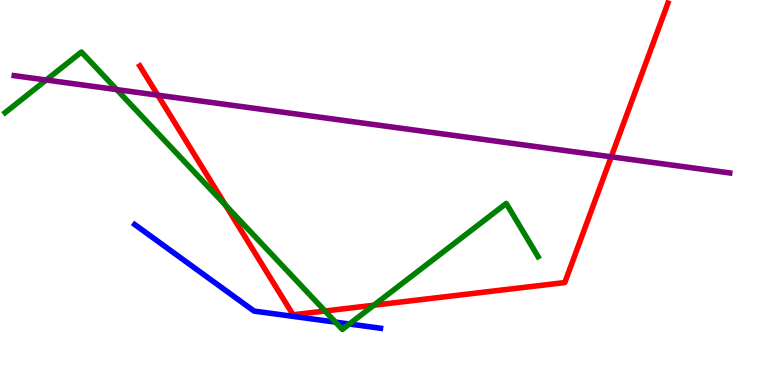[{'lines': ['blue', 'red'], 'intersections': []}, {'lines': ['green', 'red'], 'intersections': [{'x': 2.91, 'y': 4.66}, {'x': 4.19, 'y': 1.92}, {'x': 4.82, 'y': 2.07}]}, {'lines': ['purple', 'red'], 'intersections': [{'x': 2.04, 'y': 7.53}, {'x': 7.89, 'y': 5.93}]}, {'lines': ['blue', 'green'], 'intersections': [{'x': 4.33, 'y': 1.63}, {'x': 4.51, 'y': 1.58}]}, {'lines': ['blue', 'purple'], 'intersections': []}, {'lines': ['green', 'purple'], 'intersections': [{'x': 0.596, 'y': 7.92}, {'x': 1.51, 'y': 7.67}]}]